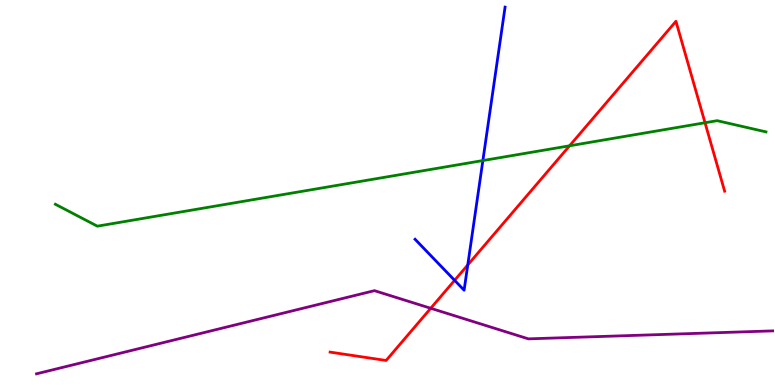[{'lines': ['blue', 'red'], 'intersections': [{'x': 5.87, 'y': 2.72}, {'x': 6.04, 'y': 3.12}]}, {'lines': ['green', 'red'], 'intersections': [{'x': 7.35, 'y': 6.21}, {'x': 9.1, 'y': 6.81}]}, {'lines': ['purple', 'red'], 'intersections': [{'x': 5.56, 'y': 1.99}]}, {'lines': ['blue', 'green'], 'intersections': [{'x': 6.23, 'y': 5.83}]}, {'lines': ['blue', 'purple'], 'intersections': []}, {'lines': ['green', 'purple'], 'intersections': []}]